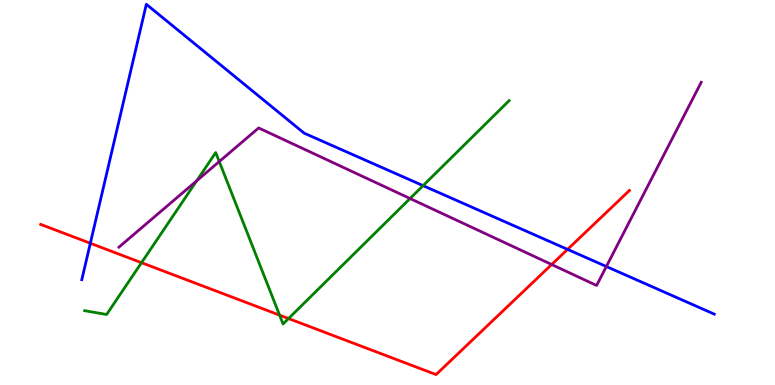[{'lines': ['blue', 'red'], 'intersections': [{'x': 1.17, 'y': 3.68}, {'x': 7.32, 'y': 3.52}]}, {'lines': ['green', 'red'], 'intersections': [{'x': 1.83, 'y': 3.18}, {'x': 3.61, 'y': 1.81}, {'x': 3.72, 'y': 1.73}]}, {'lines': ['purple', 'red'], 'intersections': [{'x': 7.12, 'y': 3.13}]}, {'lines': ['blue', 'green'], 'intersections': [{'x': 5.46, 'y': 5.18}]}, {'lines': ['blue', 'purple'], 'intersections': [{'x': 7.82, 'y': 3.08}]}, {'lines': ['green', 'purple'], 'intersections': [{'x': 2.54, 'y': 5.3}, {'x': 2.83, 'y': 5.8}, {'x': 5.29, 'y': 4.84}]}]